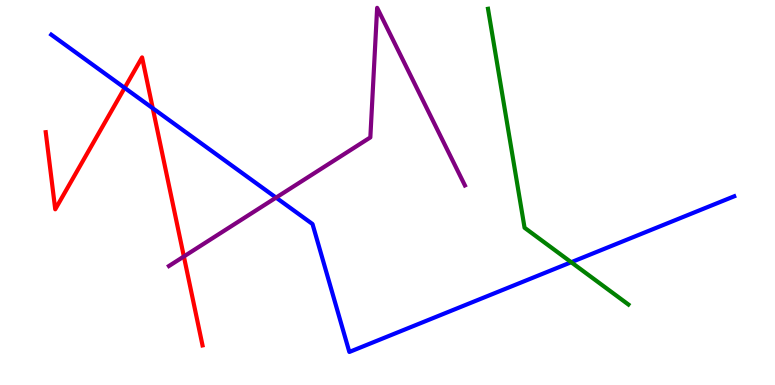[{'lines': ['blue', 'red'], 'intersections': [{'x': 1.61, 'y': 7.72}, {'x': 1.97, 'y': 7.19}]}, {'lines': ['green', 'red'], 'intersections': []}, {'lines': ['purple', 'red'], 'intersections': [{'x': 2.37, 'y': 3.34}]}, {'lines': ['blue', 'green'], 'intersections': [{'x': 7.37, 'y': 3.19}]}, {'lines': ['blue', 'purple'], 'intersections': [{'x': 3.56, 'y': 4.87}]}, {'lines': ['green', 'purple'], 'intersections': []}]